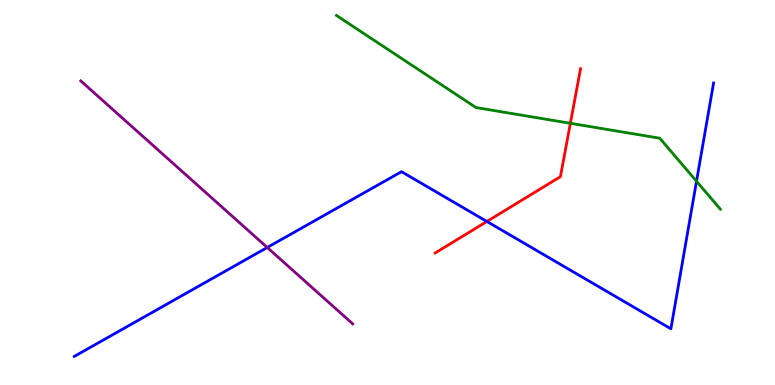[{'lines': ['blue', 'red'], 'intersections': [{'x': 6.28, 'y': 4.25}]}, {'lines': ['green', 'red'], 'intersections': [{'x': 7.36, 'y': 6.8}]}, {'lines': ['purple', 'red'], 'intersections': []}, {'lines': ['blue', 'green'], 'intersections': [{'x': 8.99, 'y': 5.29}]}, {'lines': ['blue', 'purple'], 'intersections': [{'x': 3.45, 'y': 3.57}]}, {'lines': ['green', 'purple'], 'intersections': []}]